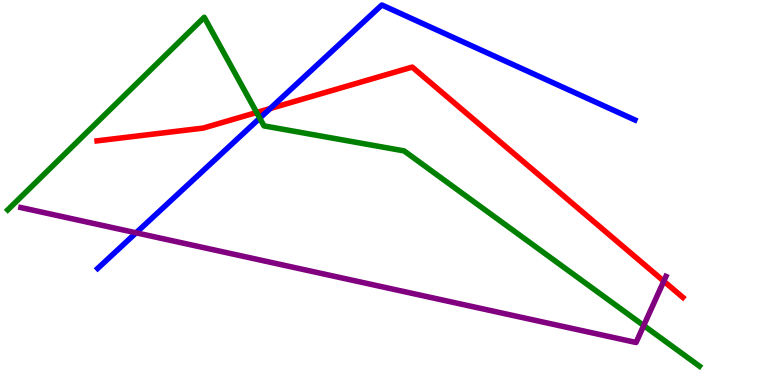[{'lines': ['blue', 'red'], 'intersections': [{'x': 3.49, 'y': 7.18}]}, {'lines': ['green', 'red'], 'intersections': [{'x': 3.31, 'y': 7.08}]}, {'lines': ['purple', 'red'], 'intersections': [{'x': 8.56, 'y': 2.7}]}, {'lines': ['blue', 'green'], 'intersections': [{'x': 3.35, 'y': 6.93}]}, {'lines': ['blue', 'purple'], 'intersections': [{'x': 1.76, 'y': 3.95}]}, {'lines': ['green', 'purple'], 'intersections': [{'x': 8.31, 'y': 1.54}]}]